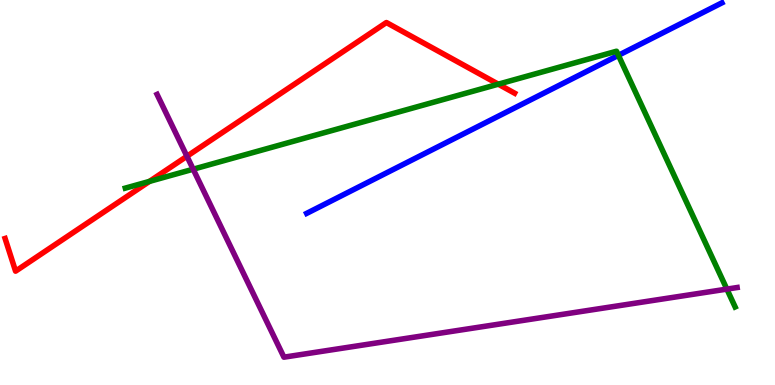[{'lines': ['blue', 'red'], 'intersections': []}, {'lines': ['green', 'red'], 'intersections': [{'x': 1.93, 'y': 5.29}, {'x': 6.43, 'y': 7.81}]}, {'lines': ['purple', 'red'], 'intersections': [{'x': 2.41, 'y': 5.94}]}, {'lines': ['blue', 'green'], 'intersections': [{'x': 7.98, 'y': 8.56}]}, {'lines': ['blue', 'purple'], 'intersections': []}, {'lines': ['green', 'purple'], 'intersections': [{'x': 2.49, 'y': 5.6}, {'x': 9.38, 'y': 2.49}]}]